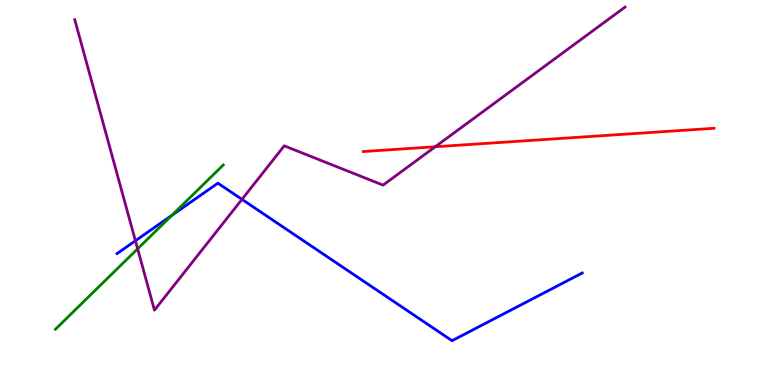[{'lines': ['blue', 'red'], 'intersections': []}, {'lines': ['green', 'red'], 'intersections': []}, {'lines': ['purple', 'red'], 'intersections': [{'x': 5.62, 'y': 6.19}]}, {'lines': ['blue', 'green'], 'intersections': [{'x': 2.22, 'y': 4.41}]}, {'lines': ['blue', 'purple'], 'intersections': [{'x': 1.75, 'y': 3.75}, {'x': 3.12, 'y': 4.82}]}, {'lines': ['green', 'purple'], 'intersections': [{'x': 1.78, 'y': 3.54}]}]